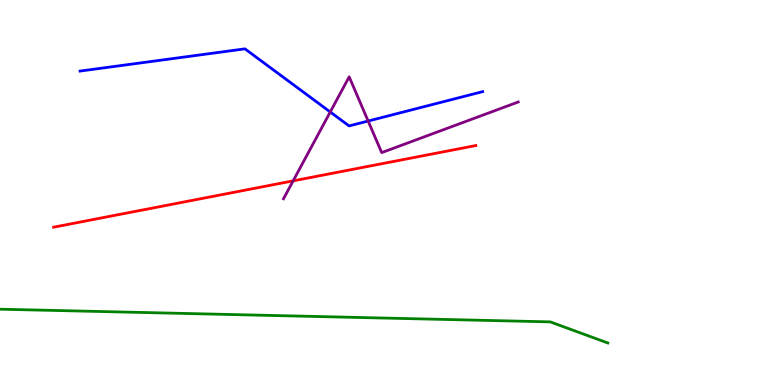[{'lines': ['blue', 'red'], 'intersections': []}, {'lines': ['green', 'red'], 'intersections': []}, {'lines': ['purple', 'red'], 'intersections': [{'x': 3.78, 'y': 5.3}]}, {'lines': ['blue', 'green'], 'intersections': []}, {'lines': ['blue', 'purple'], 'intersections': [{'x': 4.26, 'y': 7.09}, {'x': 4.75, 'y': 6.86}]}, {'lines': ['green', 'purple'], 'intersections': []}]